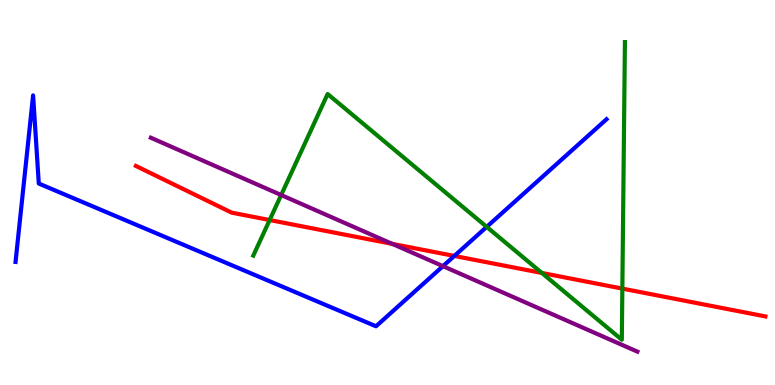[{'lines': ['blue', 'red'], 'intersections': [{'x': 5.86, 'y': 3.35}]}, {'lines': ['green', 'red'], 'intersections': [{'x': 3.48, 'y': 4.28}, {'x': 6.99, 'y': 2.91}, {'x': 8.03, 'y': 2.5}]}, {'lines': ['purple', 'red'], 'intersections': [{'x': 5.06, 'y': 3.67}]}, {'lines': ['blue', 'green'], 'intersections': [{'x': 6.28, 'y': 4.11}]}, {'lines': ['blue', 'purple'], 'intersections': [{'x': 5.72, 'y': 3.09}]}, {'lines': ['green', 'purple'], 'intersections': [{'x': 3.63, 'y': 4.93}]}]